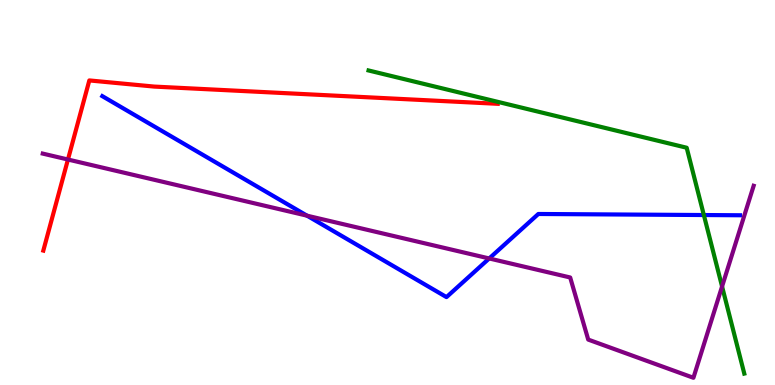[{'lines': ['blue', 'red'], 'intersections': []}, {'lines': ['green', 'red'], 'intersections': []}, {'lines': ['purple', 'red'], 'intersections': [{'x': 0.877, 'y': 5.86}]}, {'lines': ['blue', 'green'], 'intersections': [{'x': 9.08, 'y': 4.41}]}, {'lines': ['blue', 'purple'], 'intersections': [{'x': 3.96, 'y': 4.4}, {'x': 6.31, 'y': 3.29}]}, {'lines': ['green', 'purple'], 'intersections': [{'x': 9.32, 'y': 2.56}]}]